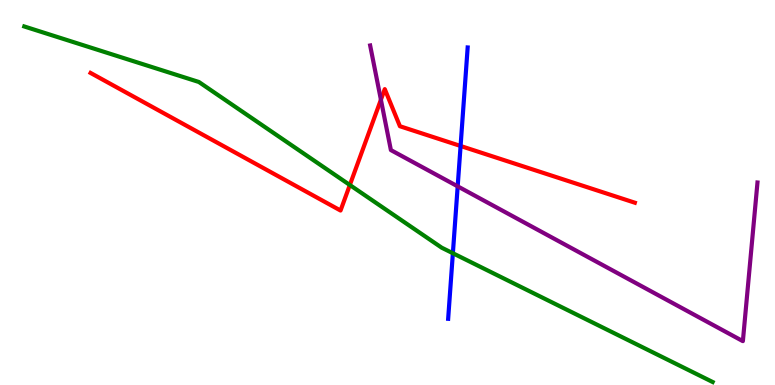[{'lines': ['blue', 'red'], 'intersections': [{'x': 5.94, 'y': 6.21}]}, {'lines': ['green', 'red'], 'intersections': [{'x': 4.51, 'y': 5.19}]}, {'lines': ['purple', 'red'], 'intersections': [{'x': 4.91, 'y': 7.41}]}, {'lines': ['blue', 'green'], 'intersections': [{'x': 5.84, 'y': 3.42}]}, {'lines': ['blue', 'purple'], 'intersections': [{'x': 5.91, 'y': 5.16}]}, {'lines': ['green', 'purple'], 'intersections': []}]